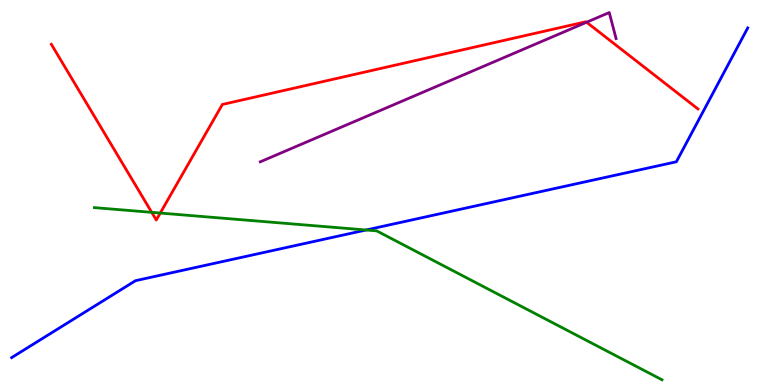[{'lines': ['blue', 'red'], 'intersections': []}, {'lines': ['green', 'red'], 'intersections': [{'x': 1.96, 'y': 4.48}, {'x': 2.07, 'y': 4.47}]}, {'lines': ['purple', 'red'], 'intersections': [{'x': 7.57, 'y': 9.42}]}, {'lines': ['blue', 'green'], 'intersections': [{'x': 4.72, 'y': 4.03}]}, {'lines': ['blue', 'purple'], 'intersections': []}, {'lines': ['green', 'purple'], 'intersections': []}]